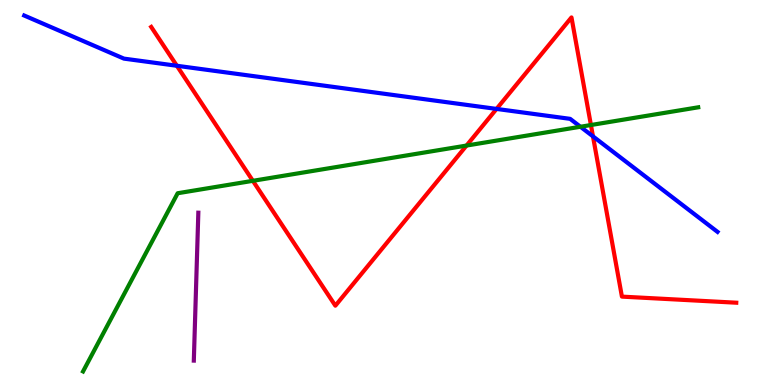[{'lines': ['blue', 'red'], 'intersections': [{'x': 2.28, 'y': 8.29}, {'x': 6.41, 'y': 7.17}, {'x': 7.65, 'y': 6.46}]}, {'lines': ['green', 'red'], 'intersections': [{'x': 3.26, 'y': 5.3}, {'x': 6.02, 'y': 6.22}, {'x': 7.62, 'y': 6.75}]}, {'lines': ['purple', 'red'], 'intersections': []}, {'lines': ['blue', 'green'], 'intersections': [{'x': 7.49, 'y': 6.71}]}, {'lines': ['blue', 'purple'], 'intersections': []}, {'lines': ['green', 'purple'], 'intersections': []}]